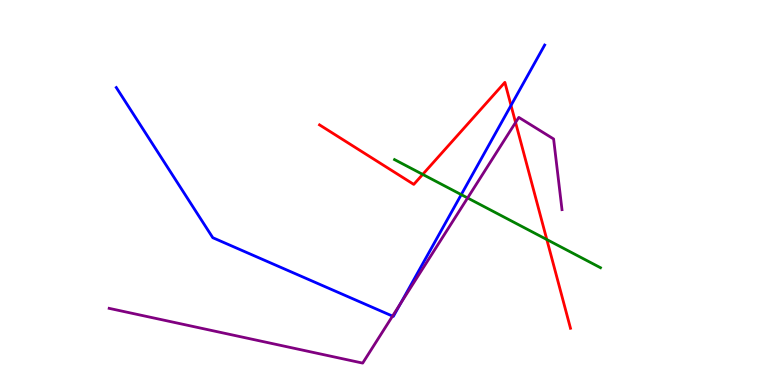[{'lines': ['blue', 'red'], 'intersections': [{'x': 6.59, 'y': 7.26}]}, {'lines': ['green', 'red'], 'intersections': [{'x': 5.45, 'y': 5.47}, {'x': 7.06, 'y': 3.78}]}, {'lines': ['purple', 'red'], 'intersections': [{'x': 6.65, 'y': 6.82}]}, {'lines': ['blue', 'green'], 'intersections': [{'x': 5.95, 'y': 4.94}]}, {'lines': ['blue', 'purple'], 'intersections': [{'x': 5.07, 'y': 1.79}, {'x': 5.17, 'y': 2.12}]}, {'lines': ['green', 'purple'], 'intersections': [{'x': 6.03, 'y': 4.86}]}]